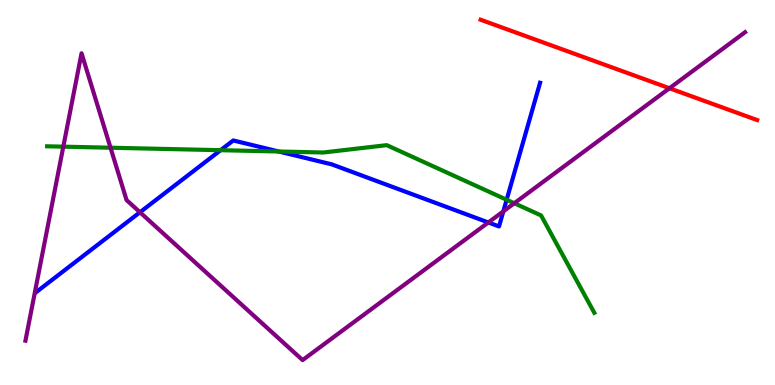[{'lines': ['blue', 'red'], 'intersections': []}, {'lines': ['green', 'red'], 'intersections': []}, {'lines': ['purple', 'red'], 'intersections': [{'x': 8.64, 'y': 7.71}]}, {'lines': ['blue', 'green'], 'intersections': [{'x': 2.85, 'y': 6.1}, {'x': 3.6, 'y': 6.06}, {'x': 6.54, 'y': 4.81}]}, {'lines': ['blue', 'purple'], 'intersections': [{'x': 1.81, 'y': 4.49}, {'x': 6.3, 'y': 4.22}, {'x': 6.49, 'y': 4.51}]}, {'lines': ['green', 'purple'], 'intersections': [{'x': 0.817, 'y': 6.19}, {'x': 1.43, 'y': 6.16}, {'x': 6.64, 'y': 4.72}]}]